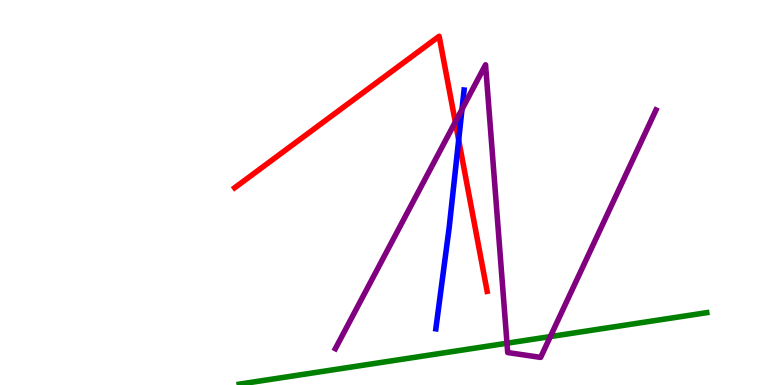[{'lines': ['blue', 'red'], 'intersections': [{'x': 5.92, 'y': 6.36}]}, {'lines': ['green', 'red'], 'intersections': []}, {'lines': ['purple', 'red'], 'intersections': [{'x': 5.87, 'y': 6.83}]}, {'lines': ['blue', 'green'], 'intersections': []}, {'lines': ['blue', 'purple'], 'intersections': [{'x': 5.96, 'y': 7.16}]}, {'lines': ['green', 'purple'], 'intersections': [{'x': 6.54, 'y': 1.09}, {'x': 7.1, 'y': 1.26}]}]